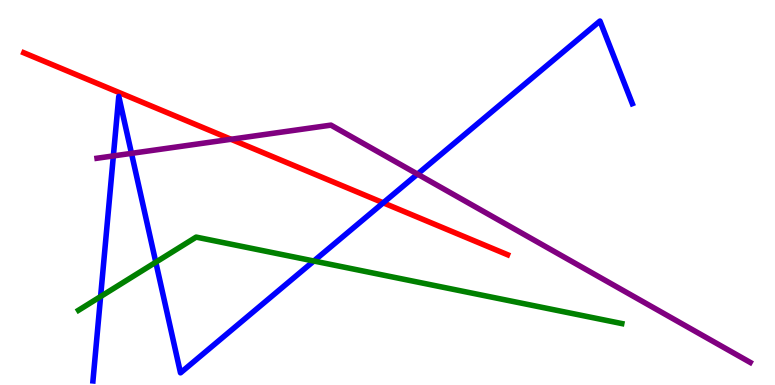[{'lines': ['blue', 'red'], 'intersections': [{'x': 4.94, 'y': 4.73}]}, {'lines': ['green', 'red'], 'intersections': []}, {'lines': ['purple', 'red'], 'intersections': [{'x': 2.98, 'y': 6.38}]}, {'lines': ['blue', 'green'], 'intersections': [{'x': 1.3, 'y': 2.3}, {'x': 2.01, 'y': 3.19}, {'x': 4.05, 'y': 3.22}]}, {'lines': ['blue', 'purple'], 'intersections': [{'x': 1.46, 'y': 5.95}, {'x': 1.7, 'y': 6.02}, {'x': 5.39, 'y': 5.48}]}, {'lines': ['green', 'purple'], 'intersections': []}]